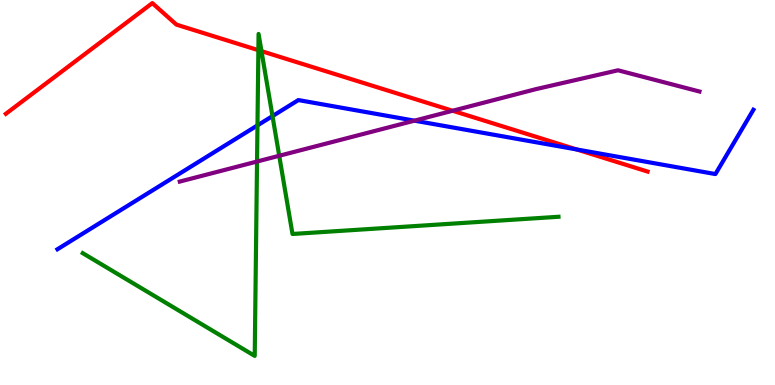[{'lines': ['blue', 'red'], 'intersections': [{'x': 7.44, 'y': 6.12}]}, {'lines': ['green', 'red'], 'intersections': [{'x': 3.33, 'y': 8.7}, {'x': 3.37, 'y': 8.67}]}, {'lines': ['purple', 'red'], 'intersections': [{'x': 5.84, 'y': 7.12}]}, {'lines': ['blue', 'green'], 'intersections': [{'x': 3.32, 'y': 6.74}, {'x': 3.52, 'y': 6.98}]}, {'lines': ['blue', 'purple'], 'intersections': [{'x': 5.35, 'y': 6.87}]}, {'lines': ['green', 'purple'], 'intersections': [{'x': 3.32, 'y': 5.8}, {'x': 3.6, 'y': 5.95}]}]